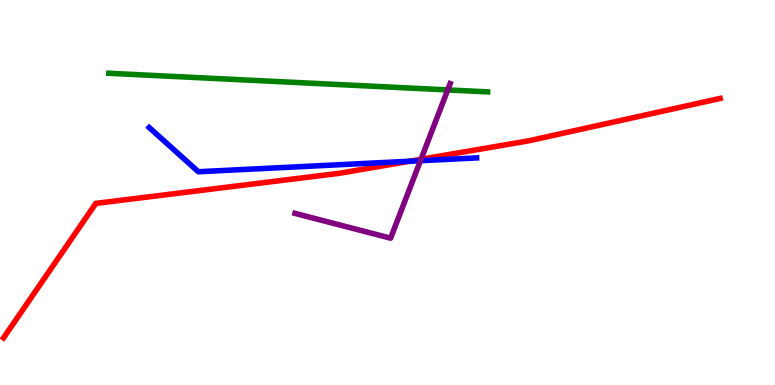[{'lines': ['blue', 'red'], 'intersections': [{'x': 5.29, 'y': 5.81}]}, {'lines': ['green', 'red'], 'intersections': []}, {'lines': ['purple', 'red'], 'intersections': [{'x': 5.43, 'y': 5.86}]}, {'lines': ['blue', 'green'], 'intersections': []}, {'lines': ['blue', 'purple'], 'intersections': [{'x': 5.43, 'y': 5.83}]}, {'lines': ['green', 'purple'], 'intersections': [{'x': 5.78, 'y': 7.66}]}]